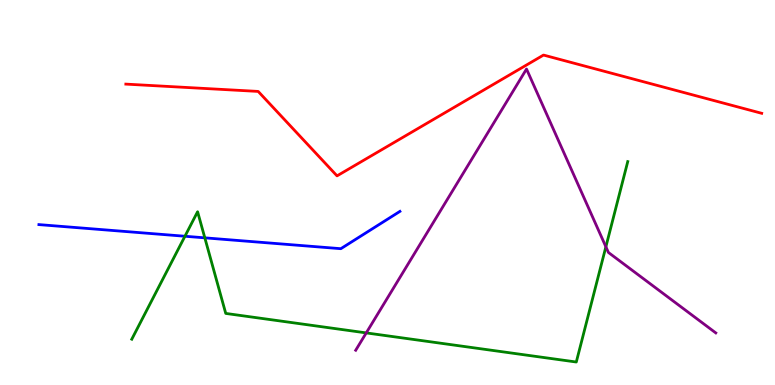[{'lines': ['blue', 'red'], 'intersections': []}, {'lines': ['green', 'red'], 'intersections': []}, {'lines': ['purple', 'red'], 'intersections': []}, {'lines': ['blue', 'green'], 'intersections': [{'x': 2.39, 'y': 3.86}, {'x': 2.64, 'y': 3.82}]}, {'lines': ['blue', 'purple'], 'intersections': []}, {'lines': ['green', 'purple'], 'intersections': [{'x': 4.73, 'y': 1.35}, {'x': 7.82, 'y': 3.59}]}]